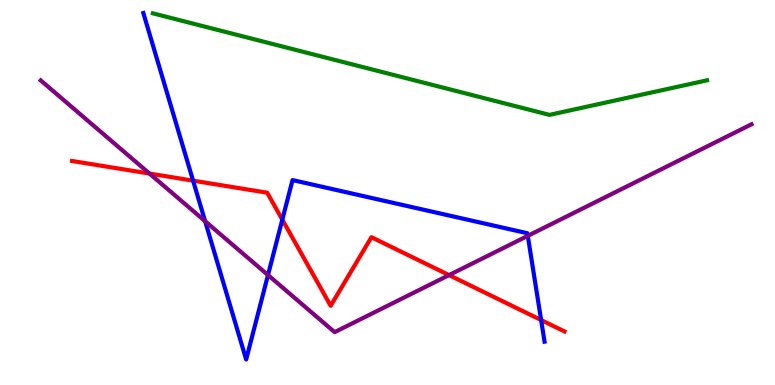[{'lines': ['blue', 'red'], 'intersections': [{'x': 2.49, 'y': 5.31}, {'x': 3.64, 'y': 4.29}, {'x': 6.98, 'y': 1.69}]}, {'lines': ['green', 'red'], 'intersections': []}, {'lines': ['purple', 'red'], 'intersections': [{'x': 1.93, 'y': 5.49}, {'x': 5.79, 'y': 2.85}]}, {'lines': ['blue', 'green'], 'intersections': []}, {'lines': ['blue', 'purple'], 'intersections': [{'x': 2.65, 'y': 4.25}, {'x': 3.46, 'y': 2.86}, {'x': 6.81, 'y': 3.87}]}, {'lines': ['green', 'purple'], 'intersections': []}]